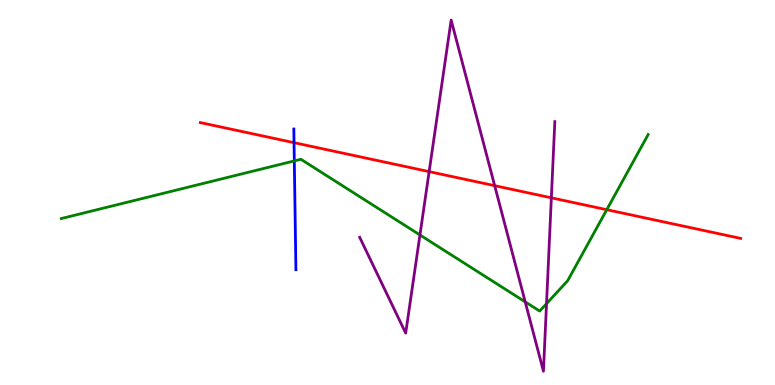[{'lines': ['blue', 'red'], 'intersections': [{'x': 3.79, 'y': 6.29}]}, {'lines': ['green', 'red'], 'intersections': [{'x': 7.83, 'y': 4.55}]}, {'lines': ['purple', 'red'], 'intersections': [{'x': 5.54, 'y': 5.54}, {'x': 6.38, 'y': 5.18}, {'x': 7.11, 'y': 4.86}]}, {'lines': ['blue', 'green'], 'intersections': [{'x': 3.8, 'y': 5.82}]}, {'lines': ['blue', 'purple'], 'intersections': []}, {'lines': ['green', 'purple'], 'intersections': [{'x': 5.42, 'y': 3.9}, {'x': 6.78, 'y': 2.16}, {'x': 7.05, 'y': 2.11}]}]